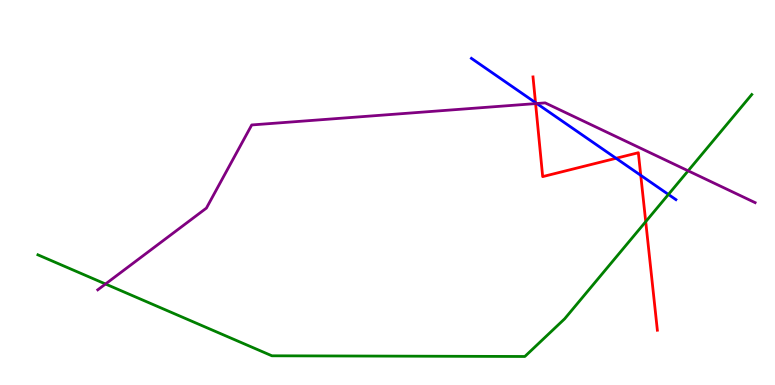[{'lines': ['blue', 'red'], 'intersections': [{'x': 6.91, 'y': 7.33}, {'x': 7.95, 'y': 5.89}, {'x': 8.27, 'y': 5.45}]}, {'lines': ['green', 'red'], 'intersections': [{'x': 8.33, 'y': 4.24}]}, {'lines': ['purple', 'red'], 'intersections': [{'x': 6.91, 'y': 7.31}]}, {'lines': ['blue', 'green'], 'intersections': [{'x': 8.62, 'y': 4.95}]}, {'lines': ['blue', 'purple'], 'intersections': [{'x': 6.93, 'y': 7.31}]}, {'lines': ['green', 'purple'], 'intersections': [{'x': 1.36, 'y': 2.62}, {'x': 8.88, 'y': 5.56}]}]